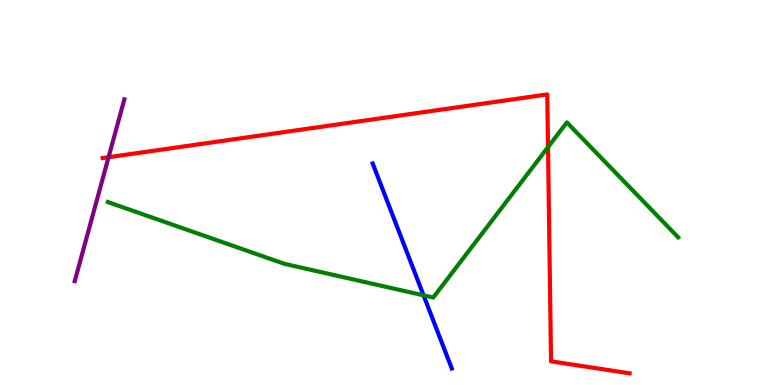[{'lines': ['blue', 'red'], 'intersections': []}, {'lines': ['green', 'red'], 'intersections': [{'x': 7.07, 'y': 6.18}]}, {'lines': ['purple', 'red'], 'intersections': [{'x': 1.4, 'y': 5.92}]}, {'lines': ['blue', 'green'], 'intersections': [{'x': 5.47, 'y': 2.33}]}, {'lines': ['blue', 'purple'], 'intersections': []}, {'lines': ['green', 'purple'], 'intersections': []}]